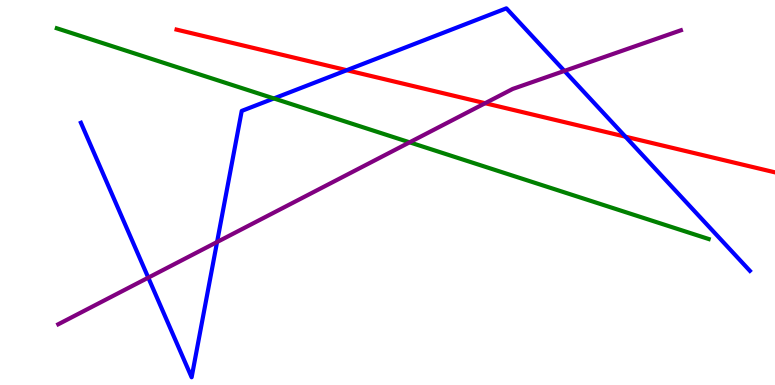[{'lines': ['blue', 'red'], 'intersections': [{'x': 4.47, 'y': 8.18}, {'x': 8.07, 'y': 6.45}]}, {'lines': ['green', 'red'], 'intersections': []}, {'lines': ['purple', 'red'], 'intersections': [{'x': 6.26, 'y': 7.32}]}, {'lines': ['blue', 'green'], 'intersections': [{'x': 3.53, 'y': 7.44}]}, {'lines': ['blue', 'purple'], 'intersections': [{'x': 1.91, 'y': 2.79}, {'x': 2.8, 'y': 3.71}, {'x': 7.28, 'y': 8.16}]}, {'lines': ['green', 'purple'], 'intersections': [{'x': 5.29, 'y': 6.3}]}]